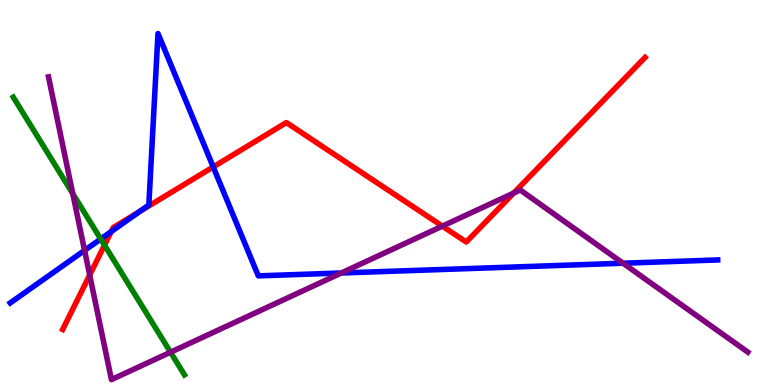[{'lines': ['blue', 'red'], 'intersections': [{'x': 1.44, 'y': 3.99}, {'x': 1.8, 'y': 4.5}, {'x': 2.75, 'y': 5.66}]}, {'lines': ['green', 'red'], 'intersections': [{'x': 1.35, 'y': 3.63}]}, {'lines': ['purple', 'red'], 'intersections': [{'x': 1.16, 'y': 2.86}, {'x': 5.71, 'y': 4.13}, {'x': 6.63, 'y': 4.99}]}, {'lines': ['blue', 'green'], 'intersections': [{'x': 1.3, 'y': 3.79}]}, {'lines': ['blue', 'purple'], 'intersections': [{'x': 1.09, 'y': 3.5}, {'x': 4.4, 'y': 2.91}, {'x': 8.04, 'y': 3.16}]}, {'lines': ['green', 'purple'], 'intersections': [{'x': 0.939, 'y': 4.97}, {'x': 2.2, 'y': 0.852}]}]